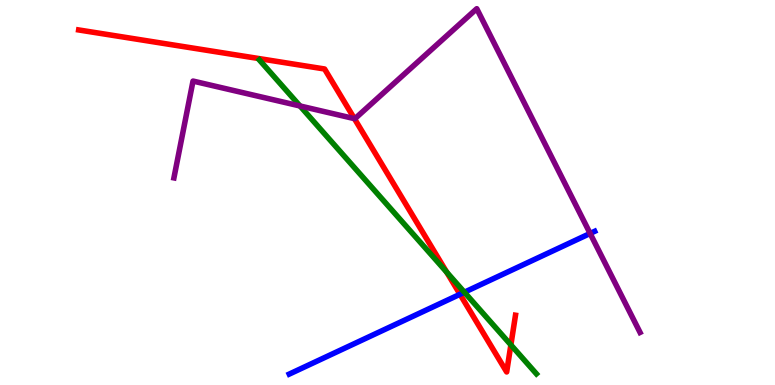[{'lines': ['blue', 'red'], 'intersections': [{'x': 5.94, 'y': 2.36}]}, {'lines': ['green', 'red'], 'intersections': [{'x': 5.76, 'y': 2.93}, {'x': 6.59, 'y': 1.04}]}, {'lines': ['purple', 'red'], 'intersections': [{'x': 4.57, 'y': 6.92}]}, {'lines': ['blue', 'green'], 'intersections': [{'x': 5.99, 'y': 2.41}]}, {'lines': ['blue', 'purple'], 'intersections': [{'x': 7.61, 'y': 3.94}]}, {'lines': ['green', 'purple'], 'intersections': [{'x': 3.87, 'y': 7.25}]}]